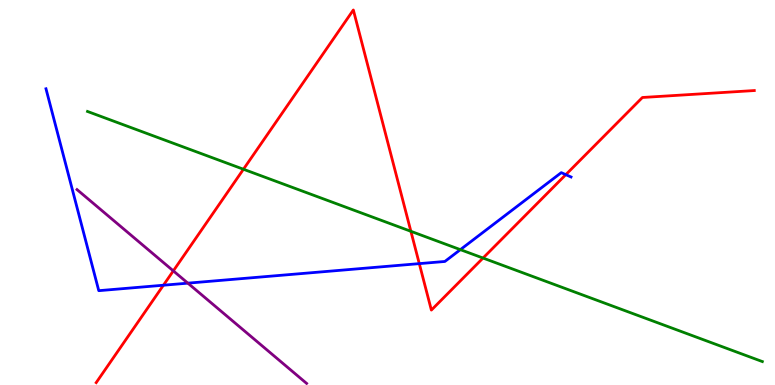[{'lines': ['blue', 'red'], 'intersections': [{'x': 2.11, 'y': 2.59}, {'x': 5.41, 'y': 3.15}, {'x': 7.3, 'y': 5.46}]}, {'lines': ['green', 'red'], 'intersections': [{'x': 3.14, 'y': 5.6}, {'x': 5.3, 'y': 3.99}, {'x': 6.23, 'y': 3.3}]}, {'lines': ['purple', 'red'], 'intersections': [{'x': 2.24, 'y': 2.96}]}, {'lines': ['blue', 'green'], 'intersections': [{'x': 5.94, 'y': 3.52}]}, {'lines': ['blue', 'purple'], 'intersections': [{'x': 2.42, 'y': 2.65}]}, {'lines': ['green', 'purple'], 'intersections': []}]